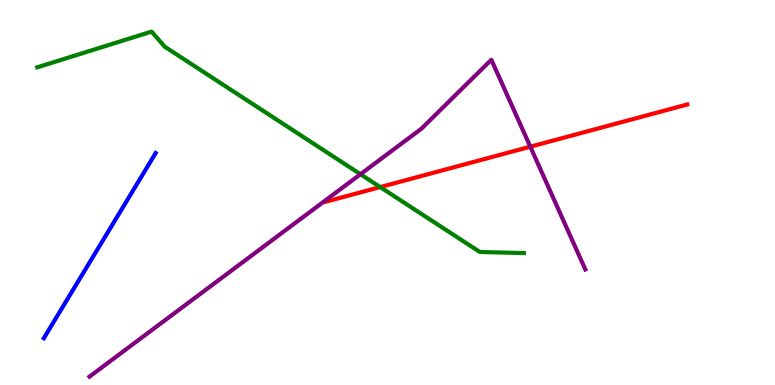[{'lines': ['blue', 'red'], 'intersections': []}, {'lines': ['green', 'red'], 'intersections': [{'x': 4.91, 'y': 5.14}]}, {'lines': ['purple', 'red'], 'intersections': [{'x': 6.84, 'y': 6.19}]}, {'lines': ['blue', 'green'], 'intersections': []}, {'lines': ['blue', 'purple'], 'intersections': []}, {'lines': ['green', 'purple'], 'intersections': [{'x': 4.65, 'y': 5.47}]}]